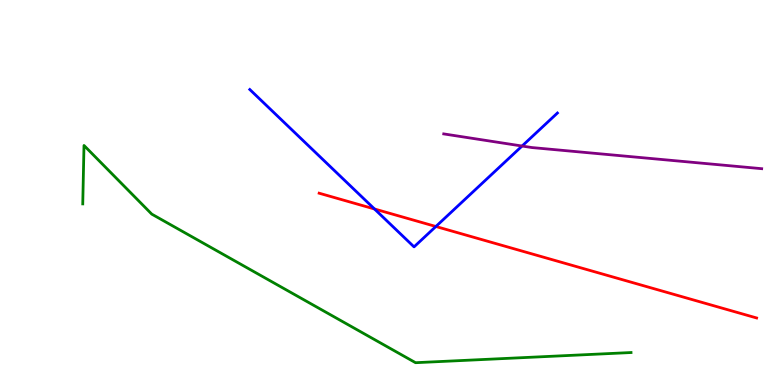[{'lines': ['blue', 'red'], 'intersections': [{'x': 4.83, 'y': 4.57}, {'x': 5.62, 'y': 4.12}]}, {'lines': ['green', 'red'], 'intersections': []}, {'lines': ['purple', 'red'], 'intersections': []}, {'lines': ['blue', 'green'], 'intersections': []}, {'lines': ['blue', 'purple'], 'intersections': [{'x': 6.74, 'y': 6.21}]}, {'lines': ['green', 'purple'], 'intersections': []}]